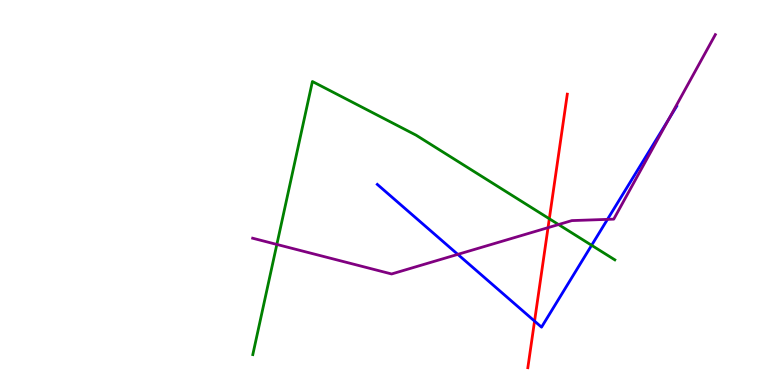[{'lines': ['blue', 'red'], 'intersections': [{'x': 6.9, 'y': 1.66}]}, {'lines': ['green', 'red'], 'intersections': [{'x': 7.09, 'y': 4.32}]}, {'lines': ['purple', 'red'], 'intersections': [{'x': 7.07, 'y': 4.09}]}, {'lines': ['blue', 'green'], 'intersections': [{'x': 7.63, 'y': 3.63}]}, {'lines': ['blue', 'purple'], 'intersections': [{'x': 5.91, 'y': 3.39}, {'x': 7.84, 'y': 4.3}, {'x': 8.63, 'y': 6.91}]}, {'lines': ['green', 'purple'], 'intersections': [{'x': 3.57, 'y': 3.65}, {'x': 7.21, 'y': 4.17}]}]